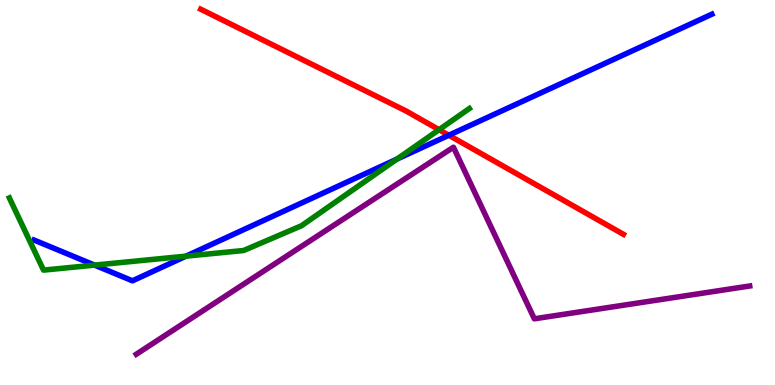[{'lines': ['blue', 'red'], 'intersections': [{'x': 5.79, 'y': 6.49}]}, {'lines': ['green', 'red'], 'intersections': [{'x': 5.67, 'y': 6.63}]}, {'lines': ['purple', 'red'], 'intersections': []}, {'lines': ['blue', 'green'], 'intersections': [{'x': 1.22, 'y': 3.11}, {'x': 2.4, 'y': 3.35}, {'x': 5.12, 'y': 5.87}]}, {'lines': ['blue', 'purple'], 'intersections': []}, {'lines': ['green', 'purple'], 'intersections': []}]